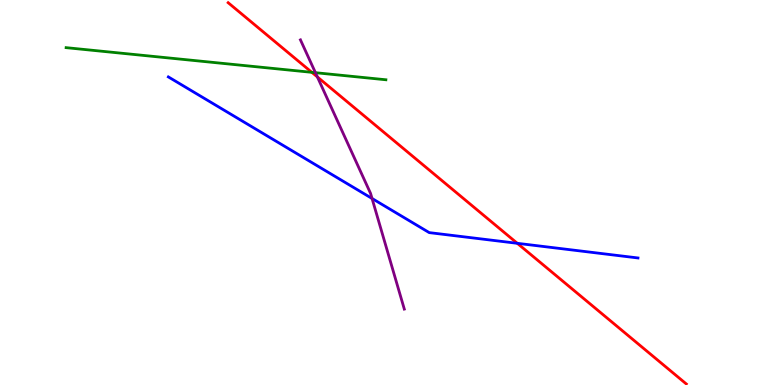[{'lines': ['blue', 'red'], 'intersections': [{'x': 6.67, 'y': 3.68}]}, {'lines': ['green', 'red'], 'intersections': [{'x': 4.02, 'y': 8.12}]}, {'lines': ['purple', 'red'], 'intersections': [{'x': 4.1, 'y': 8.0}]}, {'lines': ['blue', 'green'], 'intersections': []}, {'lines': ['blue', 'purple'], 'intersections': [{'x': 4.8, 'y': 4.84}]}, {'lines': ['green', 'purple'], 'intersections': [{'x': 4.07, 'y': 8.11}]}]